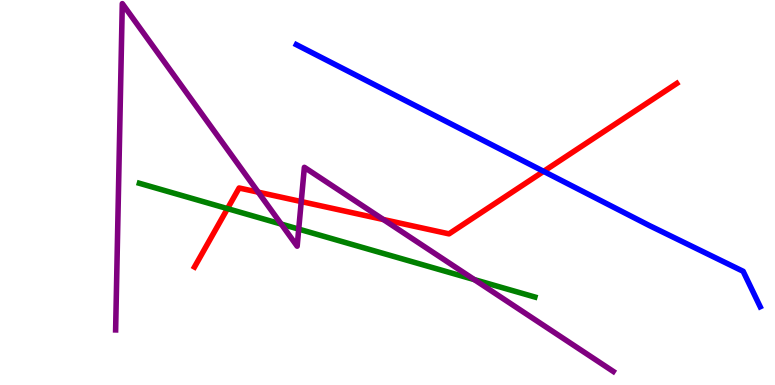[{'lines': ['blue', 'red'], 'intersections': [{'x': 7.01, 'y': 5.55}]}, {'lines': ['green', 'red'], 'intersections': [{'x': 2.94, 'y': 4.58}]}, {'lines': ['purple', 'red'], 'intersections': [{'x': 3.33, 'y': 5.01}, {'x': 3.89, 'y': 4.76}, {'x': 4.95, 'y': 4.3}]}, {'lines': ['blue', 'green'], 'intersections': []}, {'lines': ['blue', 'purple'], 'intersections': []}, {'lines': ['green', 'purple'], 'intersections': [{'x': 3.63, 'y': 4.18}, {'x': 3.85, 'y': 4.05}, {'x': 6.12, 'y': 2.74}]}]